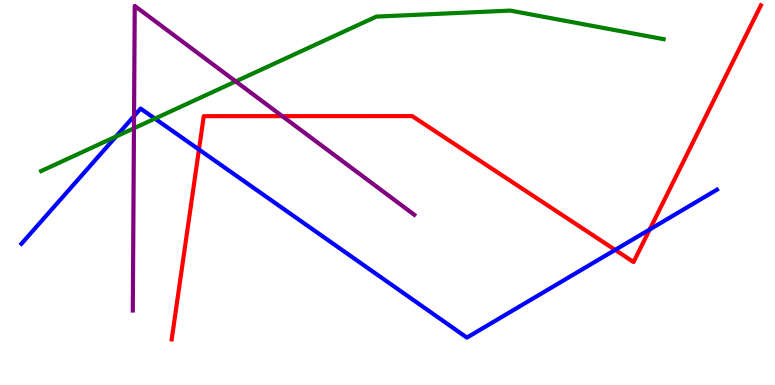[{'lines': ['blue', 'red'], 'intersections': [{'x': 2.57, 'y': 6.12}, {'x': 7.94, 'y': 3.51}, {'x': 8.38, 'y': 4.04}]}, {'lines': ['green', 'red'], 'intersections': []}, {'lines': ['purple', 'red'], 'intersections': [{'x': 3.64, 'y': 6.98}]}, {'lines': ['blue', 'green'], 'intersections': [{'x': 1.5, 'y': 6.45}, {'x': 2.0, 'y': 6.92}]}, {'lines': ['blue', 'purple'], 'intersections': [{'x': 1.73, 'y': 6.98}]}, {'lines': ['green', 'purple'], 'intersections': [{'x': 1.73, 'y': 6.67}, {'x': 3.04, 'y': 7.89}]}]